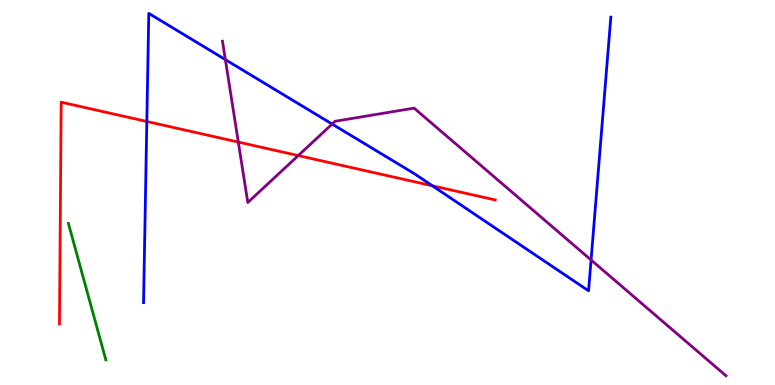[{'lines': ['blue', 'red'], 'intersections': [{'x': 1.89, 'y': 6.84}, {'x': 5.58, 'y': 5.17}]}, {'lines': ['green', 'red'], 'intersections': []}, {'lines': ['purple', 'red'], 'intersections': [{'x': 3.07, 'y': 6.31}, {'x': 3.85, 'y': 5.96}]}, {'lines': ['blue', 'green'], 'intersections': []}, {'lines': ['blue', 'purple'], 'intersections': [{'x': 2.91, 'y': 8.45}, {'x': 4.29, 'y': 6.78}, {'x': 7.63, 'y': 3.25}]}, {'lines': ['green', 'purple'], 'intersections': []}]